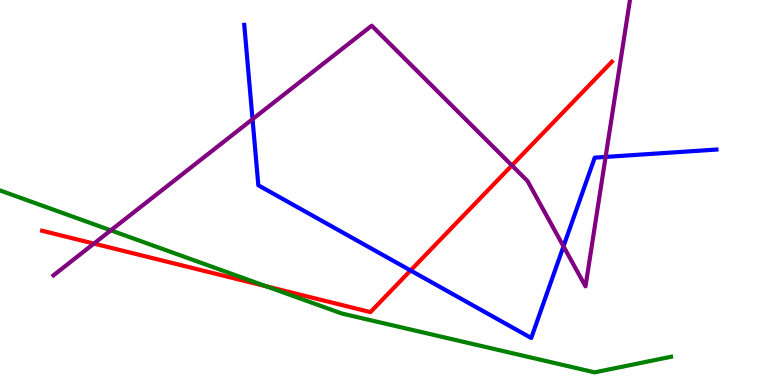[{'lines': ['blue', 'red'], 'intersections': [{'x': 5.3, 'y': 2.97}]}, {'lines': ['green', 'red'], 'intersections': [{'x': 3.43, 'y': 2.56}]}, {'lines': ['purple', 'red'], 'intersections': [{'x': 1.21, 'y': 3.67}, {'x': 6.61, 'y': 5.7}]}, {'lines': ['blue', 'green'], 'intersections': []}, {'lines': ['blue', 'purple'], 'intersections': [{'x': 3.26, 'y': 6.9}, {'x': 7.27, 'y': 3.6}, {'x': 7.81, 'y': 5.92}]}, {'lines': ['green', 'purple'], 'intersections': [{'x': 1.43, 'y': 4.02}]}]